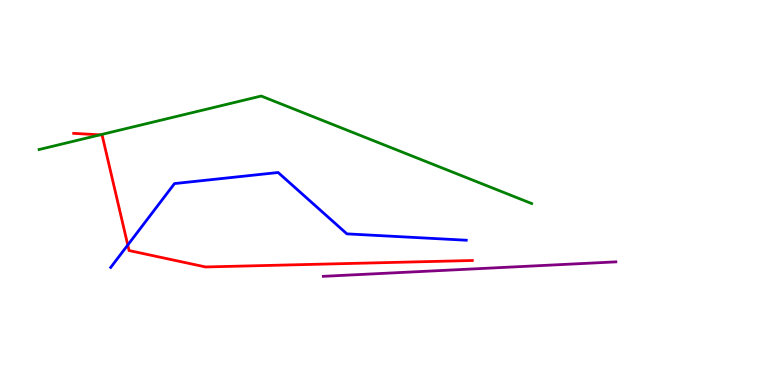[{'lines': ['blue', 'red'], 'intersections': [{'x': 1.65, 'y': 3.64}]}, {'lines': ['green', 'red'], 'intersections': [{'x': 1.29, 'y': 6.5}]}, {'lines': ['purple', 'red'], 'intersections': []}, {'lines': ['blue', 'green'], 'intersections': []}, {'lines': ['blue', 'purple'], 'intersections': []}, {'lines': ['green', 'purple'], 'intersections': []}]